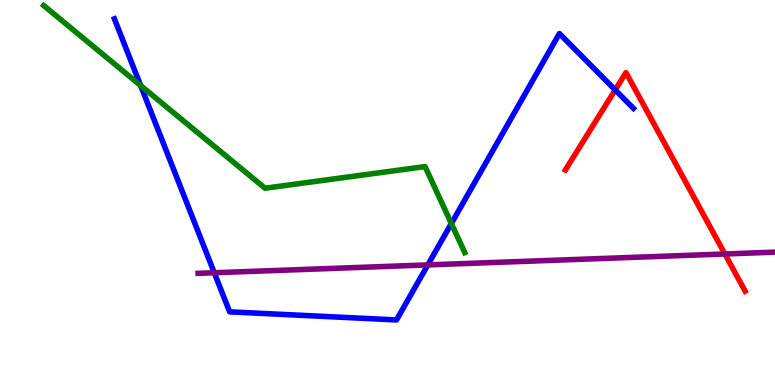[{'lines': ['blue', 'red'], 'intersections': [{'x': 7.94, 'y': 7.66}]}, {'lines': ['green', 'red'], 'intersections': []}, {'lines': ['purple', 'red'], 'intersections': [{'x': 9.35, 'y': 3.4}]}, {'lines': ['blue', 'green'], 'intersections': [{'x': 1.81, 'y': 7.78}, {'x': 5.82, 'y': 4.19}]}, {'lines': ['blue', 'purple'], 'intersections': [{'x': 2.76, 'y': 2.92}, {'x': 5.52, 'y': 3.12}]}, {'lines': ['green', 'purple'], 'intersections': []}]